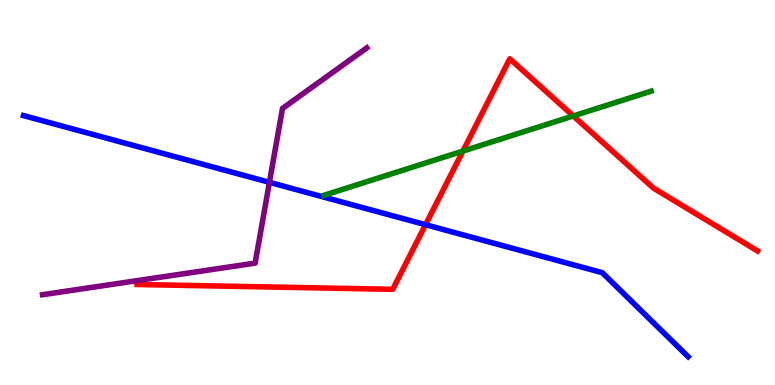[{'lines': ['blue', 'red'], 'intersections': [{'x': 5.49, 'y': 4.16}]}, {'lines': ['green', 'red'], 'intersections': [{'x': 5.97, 'y': 6.08}, {'x': 7.4, 'y': 6.99}]}, {'lines': ['purple', 'red'], 'intersections': []}, {'lines': ['blue', 'green'], 'intersections': []}, {'lines': ['blue', 'purple'], 'intersections': [{'x': 3.48, 'y': 5.26}]}, {'lines': ['green', 'purple'], 'intersections': []}]